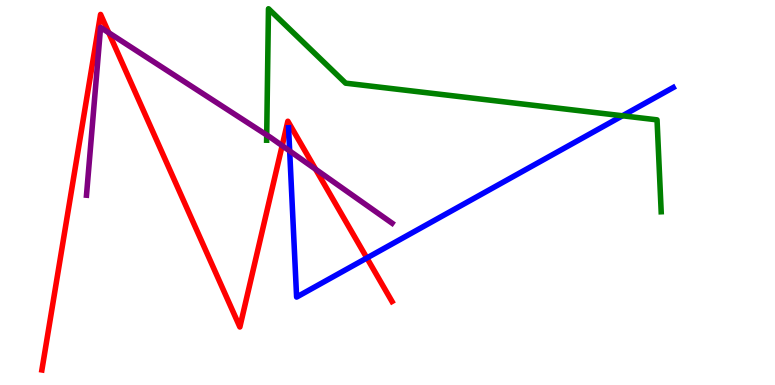[{'lines': ['blue', 'red'], 'intersections': [{'x': 4.73, 'y': 3.3}]}, {'lines': ['green', 'red'], 'intersections': []}, {'lines': ['purple', 'red'], 'intersections': [{'x': 1.4, 'y': 9.15}, {'x': 3.64, 'y': 6.22}, {'x': 4.07, 'y': 5.6}]}, {'lines': ['blue', 'green'], 'intersections': [{'x': 8.03, 'y': 6.99}]}, {'lines': ['blue', 'purple'], 'intersections': [{'x': 3.74, 'y': 6.08}]}, {'lines': ['green', 'purple'], 'intersections': [{'x': 3.44, 'y': 6.49}]}]